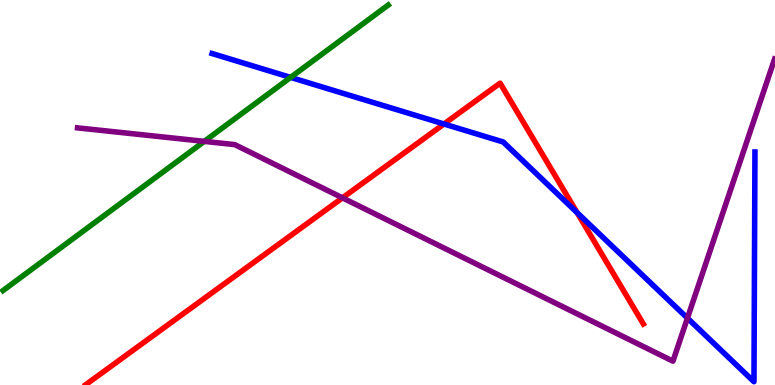[{'lines': ['blue', 'red'], 'intersections': [{'x': 5.73, 'y': 6.78}, {'x': 7.45, 'y': 4.48}]}, {'lines': ['green', 'red'], 'intersections': []}, {'lines': ['purple', 'red'], 'intersections': [{'x': 4.42, 'y': 4.86}]}, {'lines': ['blue', 'green'], 'intersections': [{'x': 3.75, 'y': 7.99}]}, {'lines': ['blue', 'purple'], 'intersections': [{'x': 8.87, 'y': 1.74}]}, {'lines': ['green', 'purple'], 'intersections': [{'x': 2.64, 'y': 6.33}]}]